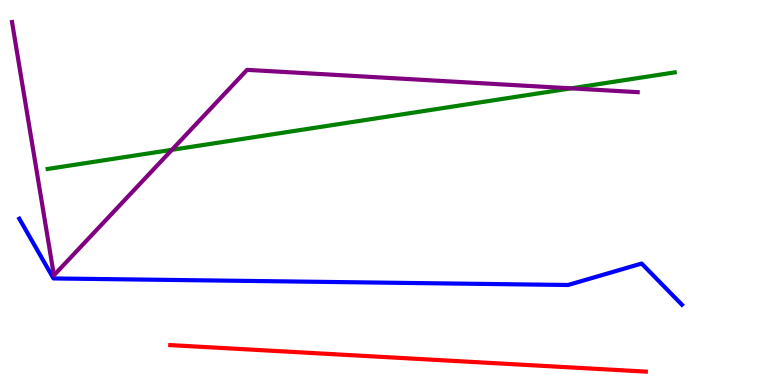[{'lines': ['blue', 'red'], 'intersections': []}, {'lines': ['green', 'red'], 'intersections': []}, {'lines': ['purple', 'red'], 'intersections': []}, {'lines': ['blue', 'green'], 'intersections': []}, {'lines': ['blue', 'purple'], 'intersections': []}, {'lines': ['green', 'purple'], 'intersections': [{'x': 2.22, 'y': 6.11}, {'x': 7.37, 'y': 7.71}]}]